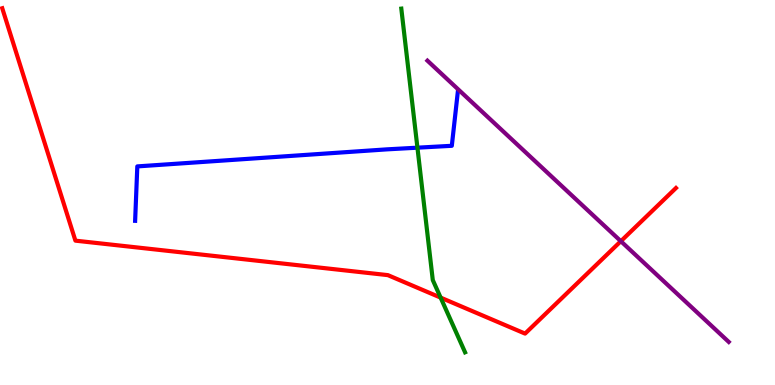[{'lines': ['blue', 'red'], 'intersections': []}, {'lines': ['green', 'red'], 'intersections': [{'x': 5.69, 'y': 2.27}]}, {'lines': ['purple', 'red'], 'intersections': [{'x': 8.01, 'y': 3.73}]}, {'lines': ['blue', 'green'], 'intersections': [{'x': 5.39, 'y': 6.16}]}, {'lines': ['blue', 'purple'], 'intersections': []}, {'lines': ['green', 'purple'], 'intersections': []}]